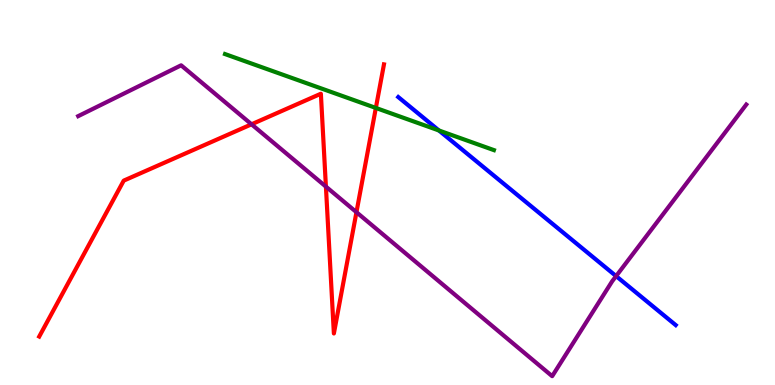[{'lines': ['blue', 'red'], 'intersections': []}, {'lines': ['green', 'red'], 'intersections': [{'x': 4.85, 'y': 7.2}]}, {'lines': ['purple', 'red'], 'intersections': [{'x': 3.25, 'y': 6.77}, {'x': 4.21, 'y': 5.15}, {'x': 4.6, 'y': 4.49}]}, {'lines': ['blue', 'green'], 'intersections': [{'x': 5.66, 'y': 6.61}]}, {'lines': ['blue', 'purple'], 'intersections': [{'x': 7.95, 'y': 2.83}]}, {'lines': ['green', 'purple'], 'intersections': []}]